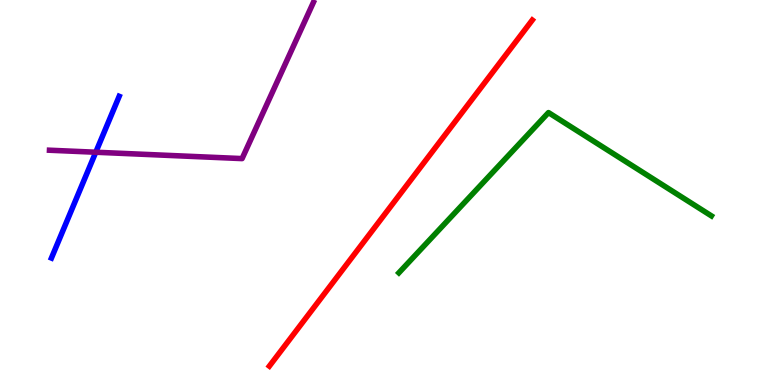[{'lines': ['blue', 'red'], 'intersections': []}, {'lines': ['green', 'red'], 'intersections': []}, {'lines': ['purple', 'red'], 'intersections': []}, {'lines': ['blue', 'green'], 'intersections': []}, {'lines': ['blue', 'purple'], 'intersections': [{'x': 1.24, 'y': 6.05}]}, {'lines': ['green', 'purple'], 'intersections': []}]